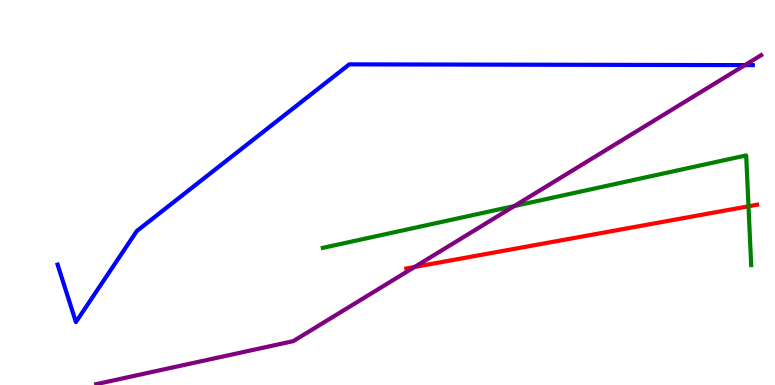[{'lines': ['blue', 'red'], 'intersections': []}, {'lines': ['green', 'red'], 'intersections': [{'x': 9.66, 'y': 4.64}]}, {'lines': ['purple', 'red'], 'intersections': [{'x': 5.35, 'y': 3.07}]}, {'lines': ['blue', 'green'], 'intersections': []}, {'lines': ['blue', 'purple'], 'intersections': [{'x': 9.61, 'y': 8.31}]}, {'lines': ['green', 'purple'], 'intersections': [{'x': 6.64, 'y': 4.65}]}]